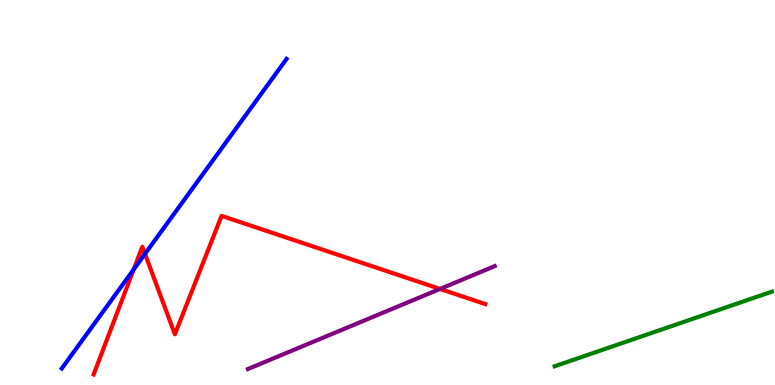[{'lines': ['blue', 'red'], 'intersections': [{'x': 1.72, 'y': 3.0}, {'x': 1.87, 'y': 3.41}]}, {'lines': ['green', 'red'], 'intersections': []}, {'lines': ['purple', 'red'], 'intersections': [{'x': 5.68, 'y': 2.5}]}, {'lines': ['blue', 'green'], 'intersections': []}, {'lines': ['blue', 'purple'], 'intersections': []}, {'lines': ['green', 'purple'], 'intersections': []}]